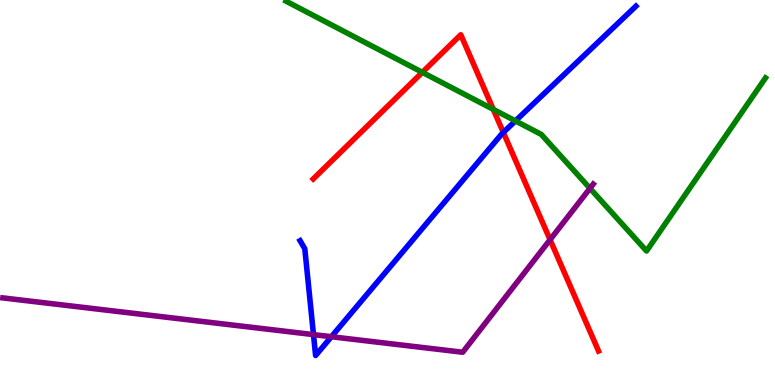[{'lines': ['blue', 'red'], 'intersections': [{'x': 6.49, 'y': 6.56}]}, {'lines': ['green', 'red'], 'intersections': [{'x': 5.45, 'y': 8.12}, {'x': 6.36, 'y': 7.16}]}, {'lines': ['purple', 'red'], 'intersections': [{'x': 7.1, 'y': 3.77}]}, {'lines': ['blue', 'green'], 'intersections': [{'x': 6.65, 'y': 6.86}]}, {'lines': ['blue', 'purple'], 'intersections': [{'x': 4.04, 'y': 1.31}, {'x': 4.28, 'y': 1.25}]}, {'lines': ['green', 'purple'], 'intersections': [{'x': 7.61, 'y': 5.11}]}]